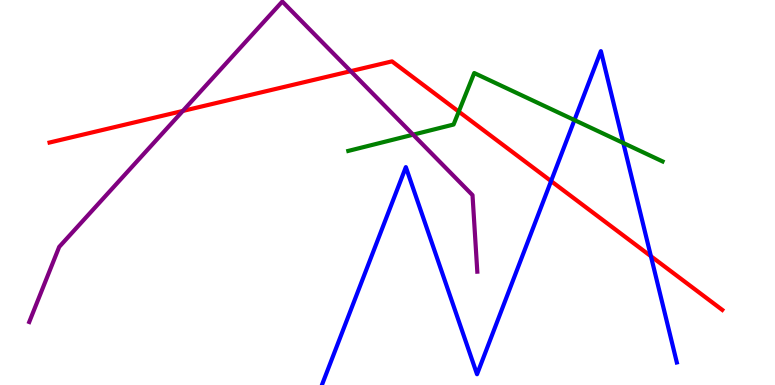[{'lines': ['blue', 'red'], 'intersections': [{'x': 7.11, 'y': 5.3}, {'x': 8.4, 'y': 3.35}]}, {'lines': ['green', 'red'], 'intersections': [{'x': 5.92, 'y': 7.1}]}, {'lines': ['purple', 'red'], 'intersections': [{'x': 2.36, 'y': 7.12}, {'x': 4.53, 'y': 8.15}]}, {'lines': ['blue', 'green'], 'intersections': [{'x': 7.41, 'y': 6.88}, {'x': 8.04, 'y': 6.29}]}, {'lines': ['blue', 'purple'], 'intersections': []}, {'lines': ['green', 'purple'], 'intersections': [{'x': 5.33, 'y': 6.5}]}]